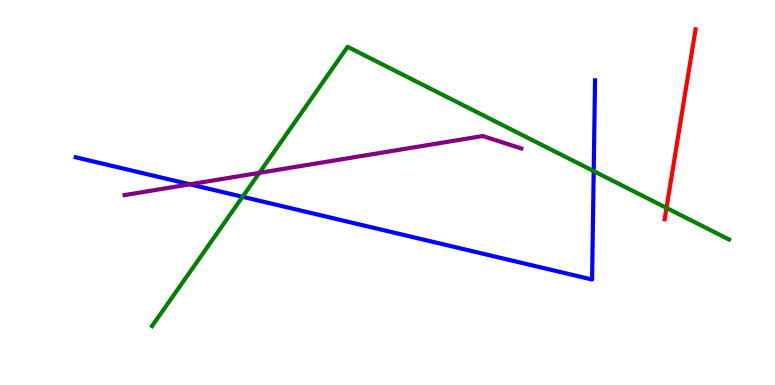[{'lines': ['blue', 'red'], 'intersections': []}, {'lines': ['green', 'red'], 'intersections': [{'x': 8.6, 'y': 4.6}]}, {'lines': ['purple', 'red'], 'intersections': []}, {'lines': ['blue', 'green'], 'intersections': [{'x': 3.13, 'y': 4.89}, {'x': 7.66, 'y': 5.55}]}, {'lines': ['blue', 'purple'], 'intersections': [{'x': 2.45, 'y': 5.21}]}, {'lines': ['green', 'purple'], 'intersections': [{'x': 3.35, 'y': 5.51}]}]